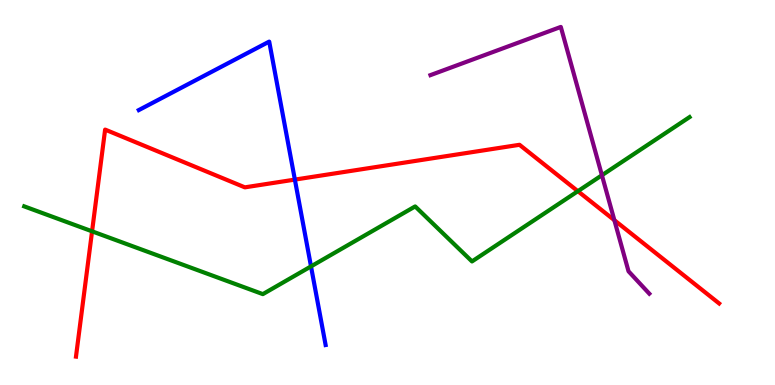[{'lines': ['blue', 'red'], 'intersections': [{'x': 3.8, 'y': 5.34}]}, {'lines': ['green', 'red'], 'intersections': [{'x': 1.19, 'y': 3.99}, {'x': 7.46, 'y': 5.03}]}, {'lines': ['purple', 'red'], 'intersections': [{'x': 7.93, 'y': 4.28}]}, {'lines': ['blue', 'green'], 'intersections': [{'x': 4.01, 'y': 3.08}]}, {'lines': ['blue', 'purple'], 'intersections': []}, {'lines': ['green', 'purple'], 'intersections': [{'x': 7.77, 'y': 5.45}]}]